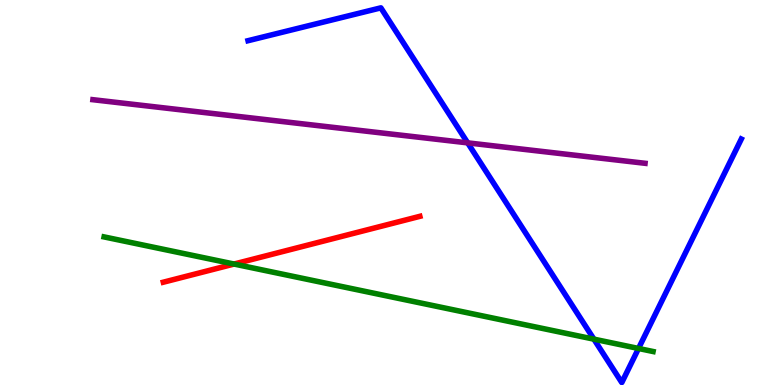[{'lines': ['blue', 'red'], 'intersections': []}, {'lines': ['green', 'red'], 'intersections': [{'x': 3.02, 'y': 3.14}]}, {'lines': ['purple', 'red'], 'intersections': []}, {'lines': ['blue', 'green'], 'intersections': [{'x': 7.66, 'y': 1.19}, {'x': 8.24, 'y': 0.949}]}, {'lines': ['blue', 'purple'], 'intersections': [{'x': 6.03, 'y': 6.29}]}, {'lines': ['green', 'purple'], 'intersections': []}]